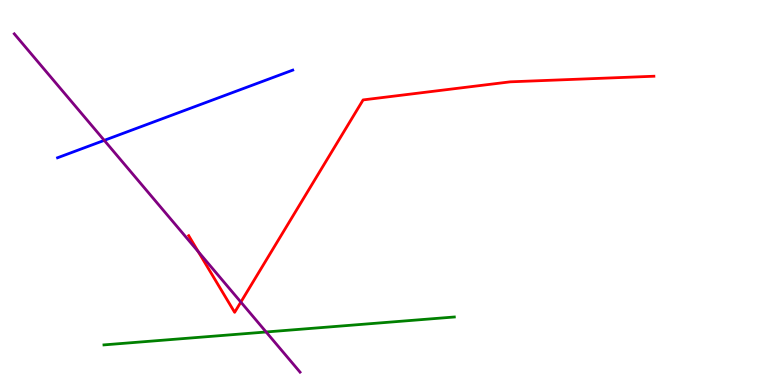[{'lines': ['blue', 'red'], 'intersections': []}, {'lines': ['green', 'red'], 'intersections': []}, {'lines': ['purple', 'red'], 'intersections': [{'x': 2.56, 'y': 3.46}, {'x': 3.11, 'y': 2.15}]}, {'lines': ['blue', 'green'], 'intersections': []}, {'lines': ['blue', 'purple'], 'intersections': [{'x': 1.35, 'y': 6.35}]}, {'lines': ['green', 'purple'], 'intersections': [{'x': 3.43, 'y': 1.38}]}]